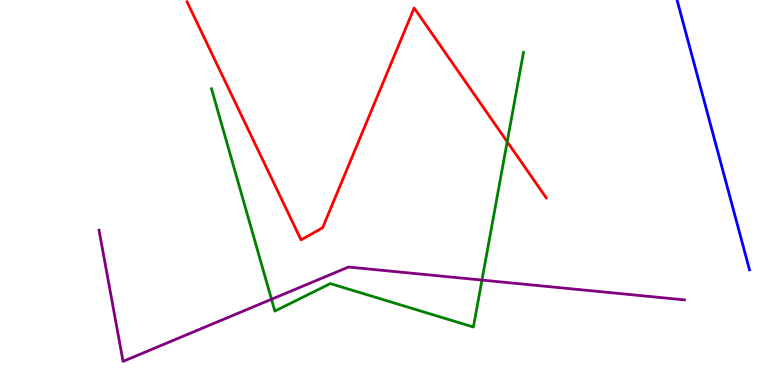[{'lines': ['blue', 'red'], 'intersections': []}, {'lines': ['green', 'red'], 'intersections': [{'x': 6.54, 'y': 6.32}]}, {'lines': ['purple', 'red'], 'intersections': []}, {'lines': ['blue', 'green'], 'intersections': []}, {'lines': ['blue', 'purple'], 'intersections': []}, {'lines': ['green', 'purple'], 'intersections': [{'x': 3.5, 'y': 2.23}, {'x': 6.22, 'y': 2.73}]}]